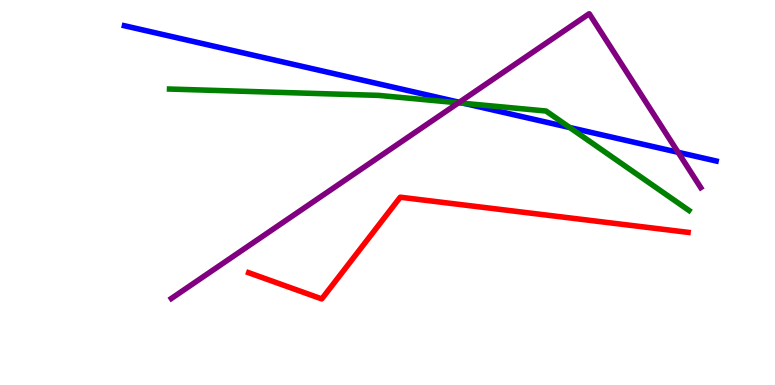[{'lines': ['blue', 'red'], 'intersections': []}, {'lines': ['green', 'red'], 'intersections': []}, {'lines': ['purple', 'red'], 'intersections': []}, {'lines': ['blue', 'green'], 'intersections': [{'x': 5.99, 'y': 7.32}, {'x': 7.35, 'y': 6.69}]}, {'lines': ['blue', 'purple'], 'intersections': [{'x': 5.93, 'y': 7.34}, {'x': 8.75, 'y': 6.04}]}, {'lines': ['green', 'purple'], 'intersections': [{'x': 5.92, 'y': 7.33}]}]